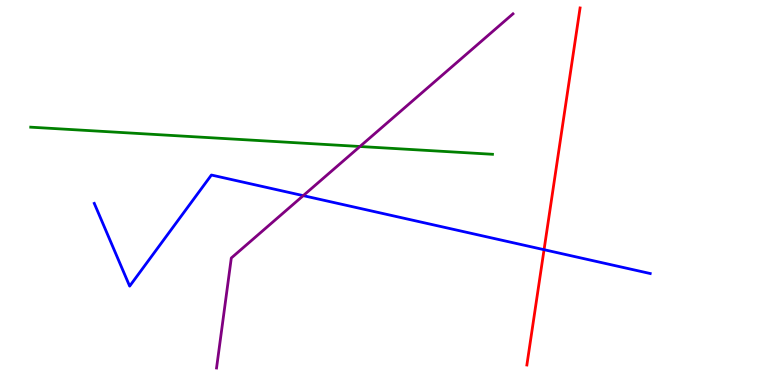[{'lines': ['blue', 'red'], 'intersections': [{'x': 7.02, 'y': 3.51}]}, {'lines': ['green', 'red'], 'intersections': []}, {'lines': ['purple', 'red'], 'intersections': []}, {'lines': ['blue', 'green'], 'intersections': []}, {'lines': ['blue', 'purple'], 'intersections': [{'x': 3.91, 'y': 4.92}]}, {'lines': ['green', 'purple'], 'intersections': [{'x': 4.64, 'y': 6.19}]}]